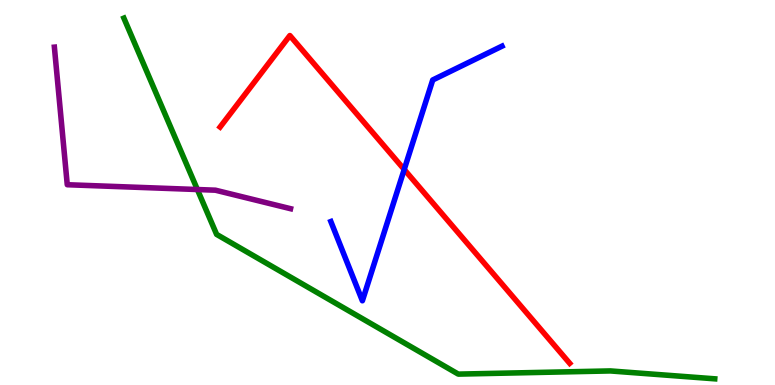[{'lines': ['blue', 'red'], 'intersections': [{'x': 5.22, 'y': 5.6}]}, {'lines': ['green', 'red'], 'intersections': []}, {'lines': ['purple', 'red'], 'intersections': []}, {'lines': ['blue', 'green'], 'intersections': []}, {'lines': ['blue', 'purple'], 'intersections': []}, {'lines': ['green', 'purple'], 'intersections': [{'x': 2.55, 'y': 5.08}]}]